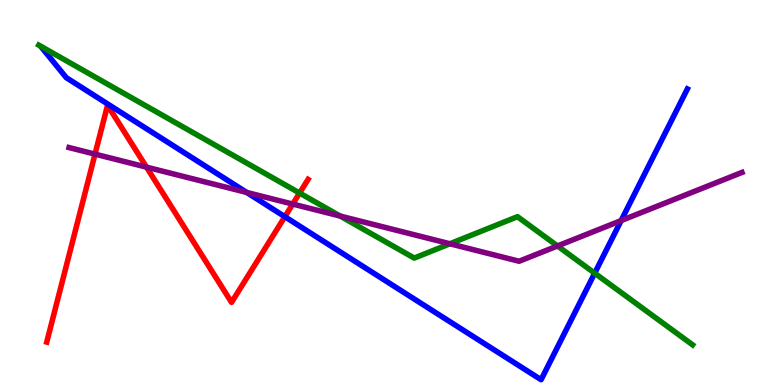[{'lines': ['blue', 'red'], 'intersections': [{'x': 3.68, 'y': 4.37}]}, {'lines': ['green', 'red'], 'intersections': [{'x': 3.87, 'y': 4.99}]}, {'lines': ['purple', 'red'], 'intersections': [{'x': 1.23, 'y': 6.0}, {'x': 1.89, 'y': 5.66}, {'x': 3.78, 'y': 4.7}]}, {'lines': ['blue', 'green'], 'intersections': [{'x': 7.67, 'y': 2.9}]}, {'lines': ['blue', 'purple'], 'intersections': [{'x': 3.18, 'y': 5.0}, {'x': 8.01, 'y': 4.27}]}, {'lines': ['green', 'purple'], 'intersections': [{'x': 4.39, 'y': 4.39}, {'x': 5.81, 'y': 3.67}, {'x': 7.19, 'y': 3.61}]}]